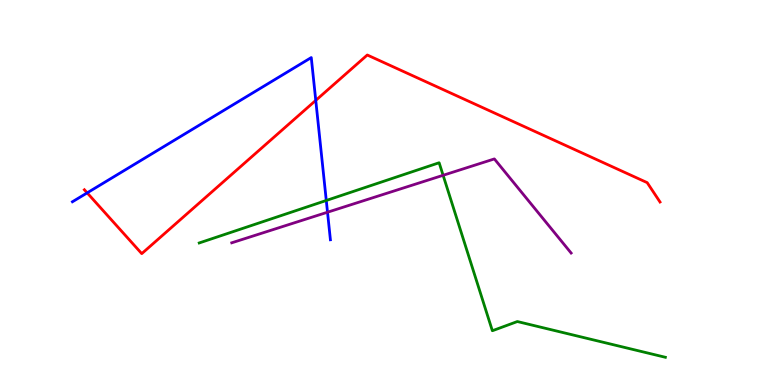[{'lines': ['blue', 'red'], 'intersections': [{'x': 1.12, 'y': 4.99}, {'x': 4.07, 'y': 7.39}]}, {'lines': ['green', 'red'], 'intersections': []}, {'lines': ['purple', 'red'], 'intersections': []}, {'lines': ['blue', 'green'], 'intersections': [{'x': 4.21, 'y': 4.79}]}, {'lines': ['blue', 'purple'], 'intersections': [{'x': 4.23, 'y': 4.49}]}, {'lines': ['green', 'purple'], 'intersections': [{'x': 5.72, 'y': 5.45}]}]